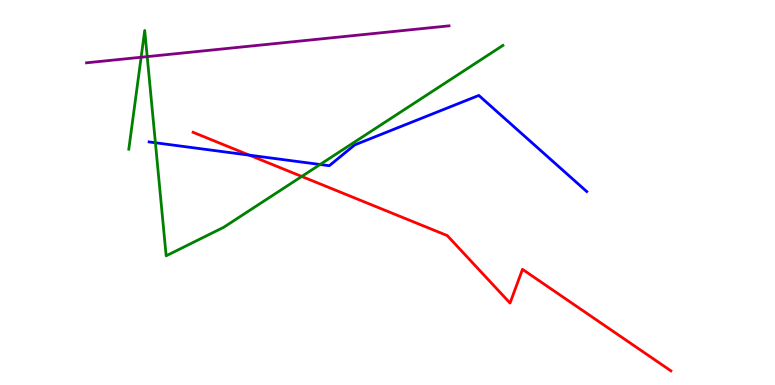[{'lines': ['blue', 'red'], 'intersections': [{'x': 3.22, 'y': 5.97}]}, {'lines': ['green', 'red'], 'intersections': [{'x': 3.89, 'y': 5.42}]}, {'lines': ['purple', 'red'], 'intersections': []}, {'lines': ['blue', 'green'], 'intersections': [{'x': 2.01, 'y': 6.29}, {'x': 4.13, 'y': 5.73}]}, {'lines': ['blue', 'purple'], 'intersections': []}, {'lines': ['green', 'purple'], 'intersections': [{'x': 1.82, 'y': 8.51}, {'x': 1.9, 'y': 8.53}]}]